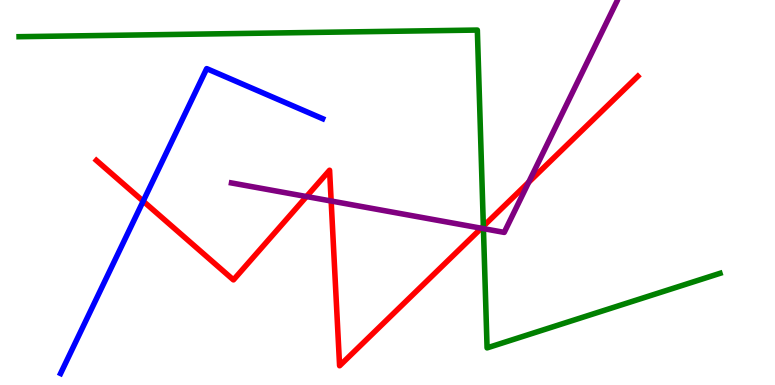[{'lines': ['blue', 'red'], 'intersections': [{'x': 1.85, 'y': 4.77}]}, {'lines': ['green', 'red'], 'intersections': [{'x': 6.24, 'y': 4.12}]}, {'lines': ['purple', 'red'], 'intersections': [{'x': 3.95, 'y': 4.89}, {'x': 4.27, 'y': 4.78}, {'x': 6.21, 'y': 4.07}, {'x': 6.82, 'y': 5.27}]}, {'lines': ['blue', 'green'], 'intersections': []}, {'lines': ['blue', 'purple'], 'intersections': []}, {'lines': ['green', 'purple'], 'intersections': [{'x': 6.24, 'y': 4.06}]}]